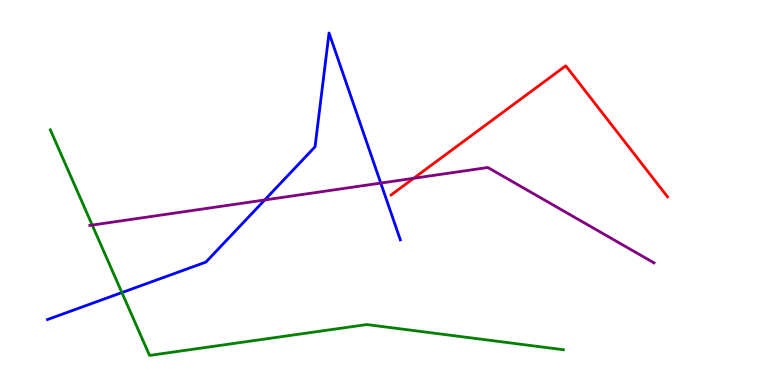[{'lines': ['blue', 'red'], 'intersections': []}, {'lines': ['green', 'red'], 'intersections': []}, {'lines': ['purple', 'red'], 'intersections': [{'x': 5.34, 'y': 5.37}]}, {'lines': ['blue', 'green'], 'intersections': [{'x': 1.57, 'y': 2.4}]}, {'lines': ['blue', 'purple'], 'intersections': [{'x': 3.42, 'y': 4.81}, {'x': 4.91, 'y': 5.24}]}, {'lines': ['green', 'purple'], 'intersections': [{'x': 1.19, 'y': 4.15}]}]